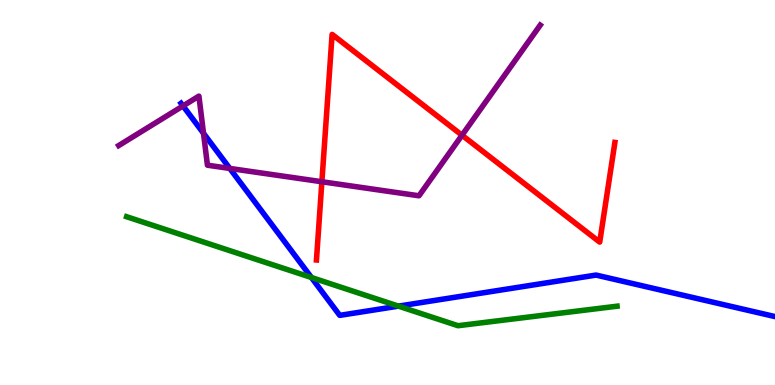[{'lines': ['blue', 'red'], 'intersections': []}, {'lines': ['green', 'red'], 'intersections': []}, {'lines': ['purple', 'red'], 'intersections': [{'x': 4.15, 'y': 5.28}, {'x': 5.96, 'y': 6.49}]}, {'lines': ['blue', 'green'], 'intersections': [{'x': 4.02, 'y': 2.79}, {'x': 5.14, 'y': 2.05}]}, {'lines': ['blue', 'purple'], 'intersections': [{'x': 2.36, 'y': 7.25}, {'x': 2.63, 'y': 6.54}, {'x': 2.97, 'y': 5.63}]}, {'lines': ['green', 'purple'], 'intersections': []}]